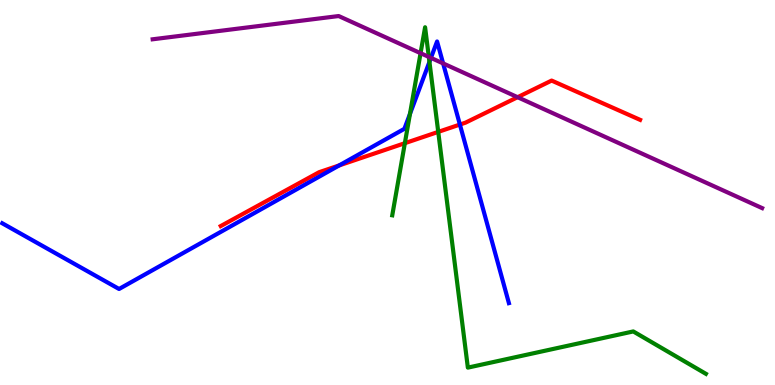[{'lines': ['blue', 'red'], 'intersections': [{'x': 4.38, 'y': 5.7}, {'x': 5.93, 'y': 6.76}]}, {'lines': ['green', 'red'], 'intersections': [{'x': 5.22, 'y': 6.28}, {'x': 5.65, 'y': 6.57}]}, {'lines': ['purple', 'red'], 'intersections': [{'x': 6.68, 'y': 7.48}]}, {'lines': ['blue', 'green'], 'intersections': [{'x': 5.29, 'y': 7.04}, {'x': 5.54, 'y': 8.39}]}, {'lines': ['blue', 'purple'], 'intersections': [{'x': 5.56, 'y': 8.5}, {'x': 5.72, 'y': 8.35}]}, {'lines': ['green', 'purple'], 'intersections': [{'x': 5.43, 'y': 8.62}, {'x': 5.53, 'y': 8.52}]}]